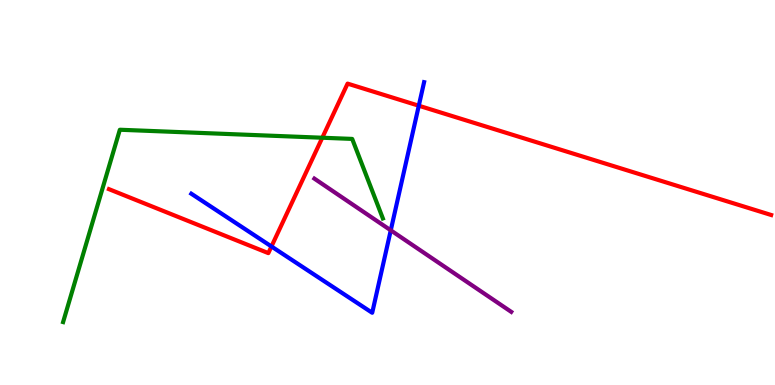[{'lines': ['blue', 'red'], 'intersections': [{'x': 3.5, 'y': 3.6}, {'x': 5.4, 'y': 7.25}]}, {'lines': ['green', 'red'], 'intersections': [{'x': 4.16, 'y': 6.42}]}, {'lines': ['purple', 'red'], 'intersections': []}, {'lines': ['blue', 'green'], 'intersections': []}, {'lines': ['blue', 'purple'], 'intersections': [{'x': 5.04, 'y': 4.02}]}, {'lines': ['green', 'purple'], 'intersections': []}]